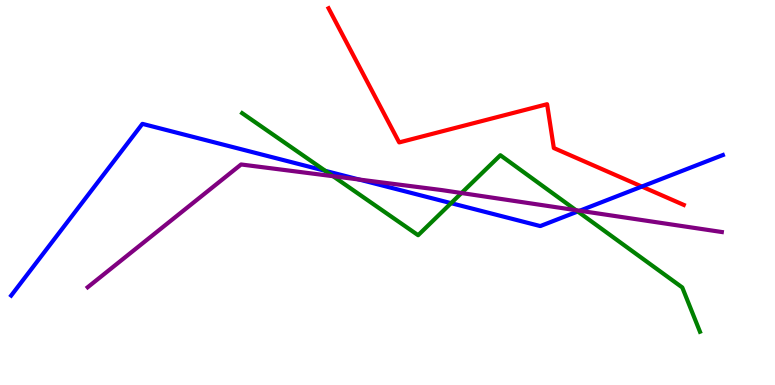[{'lines': ['blue', 'red'], 'intersections': [{'x': 8.28, 'y': 5.15}]}, {'lines': ['green', 'red'], 'intersections': []}, {'lines': ['purple', 'red'], 'intersections': []}, {'lines': ['blue', 'green'], 'intersections': [{'x': 4.2, 'y': 5.56}, {'x': 5.82, 'y': 4.72}, {'x': 7.46, 'y': 4.51}]}, {'lines': ['blue', 'purple'], 'intersections': [{'x': 4.63, 'y': 5.34}, {'x': 7.48, 'y': 4.53}]}, {'lines': ['green', 'purple'], 'intersections': [{'x': 4.3, 'y': 5.42}, {'x': 5.95, 'y': 4.99}, {'x': 7.43, 'y': 4.54}]}]